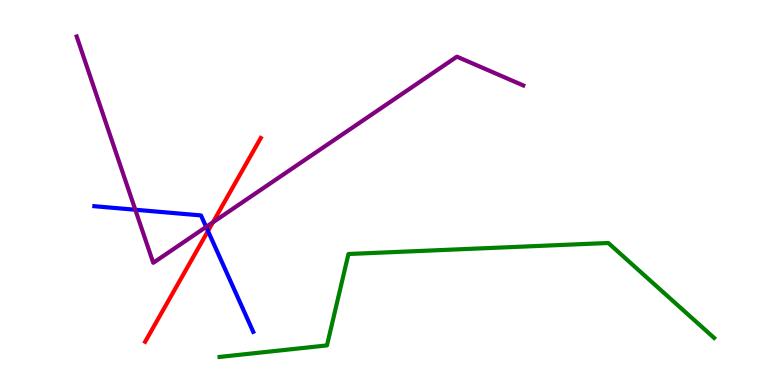[{'lines': ['blue', 'red'], 'intersections': [{'x': 2.68, 'y': 4.0}]}, {'lines': ['green', 'red'], 'intersections': []}, {'lines': ['purple', 'red'], 'intersections': [{'x': 2.75, 'y': 4.23}]}, {'lines': ['blue', 'green'], 'intersections': []}, {'lines': ['blue', 'purple'], 'intersections': [{'x': 1.75, 'y': 4.55}, {'x': 2.66, 'y': 4.11}]}, {'lines': ['green', 'purple'], 'intersections': []}]